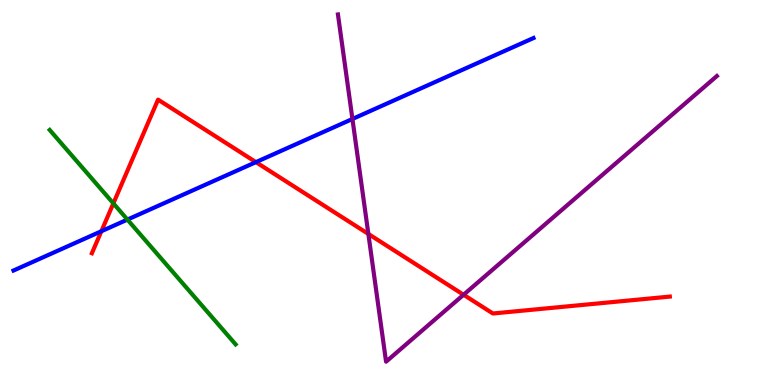[{'lines': ['blue', 'red'], 'intersections': [{'x': 1.31, 'y': 3.99}, {'x': 3.3, 'y': 5.79}]}, {'lines': ['green', 'red'], 'intersections': [{'x': 1.46, 'y': 4.72}]}, {'lines': ['purple', 'red'], 'intersections': [{'x': 4.75, 'y': 3.92}, {'x': 5.98, 'y': 2.34}]}, {'lines': ['blue', 'green'], 'intersections': [{'x': 1.64, 'y': 4.3}]}, {'lines': ['blue', 'purple'], 'intersections': [{'x': 4.55, 'y': 6.91}]}, {'lines': ['green', 'purple'], 'intersections': []}]